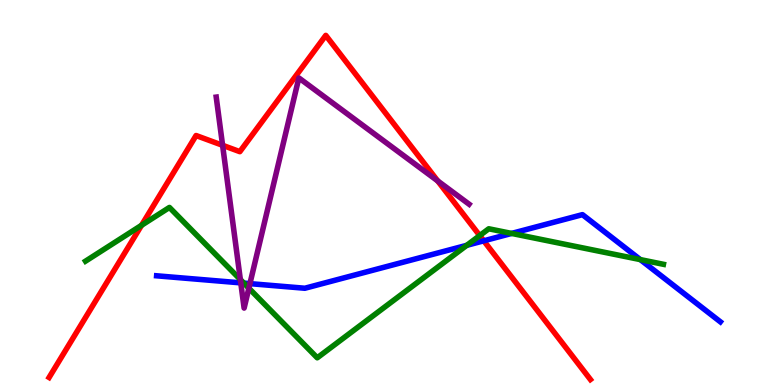[{'lines': ['blue', 'red'], 'intersections': [{'x': 6.24, 'y': 3.75}]}, {'lines': ['green', 'red'], 'intersections': [{'x': 1.83, 'y': 4.15}, {'x': 6.19, 'y': 3.88}]}, {'lines': ['purple', 'red'], 'intersections': [{'x': 2.87, 'y': 6.23}, {'x': 5.65, 'y': 5.3}]}, {'lines': ['blue', 'green'], 'intersections': [{'x': 3.15, 'y': 2.65}, {'x': 6.02, 'y': 3.63}, {'x': 6.6, 'y': 3.94}, {'x': 8.26, 'y': 3.26}]}, {'lines': ['blue', 'purple'], 'intersections': [{'x': 3.11, 'y': 2.65}, {'x': 3.22, 'y': 2.63}]}, {'lines': ['green', 'purple'], 'intersections': [{'x': 3.1, 'y': 2.74}, {'x': 3.21, 'y': 2.51}]}]